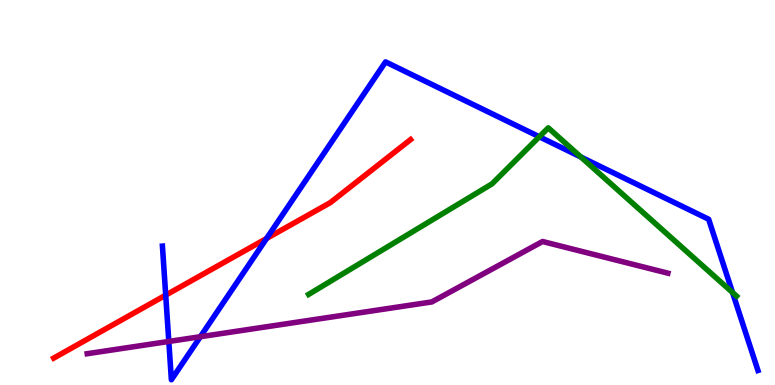[{'lines': ['blue', 'red'], 'intersections': [{'x': 2.14, 'y': 2.33}, {'x': 3.44, 'y': 3.81}]}, {'lines': ['green', 'red'], 'intersections': []}, {'lines': ['purple', 'red'], 'intersections': []}, {'lines': ['blue', 'green'], 'intersections': [{'x': 6.96, 'y': 6.45}, {'x': 7.5, 'y': 5.92}, {'x': 9.45, 'y': 2.4}]}, {'lines': ['blue', 'purple'], 'intersections': [{'x': 2.18, 'y': 1.13}, {'x': 2.59, 'y': 1.25}]}, {'lines': ['green', 'purple'], 'intersections': []}]